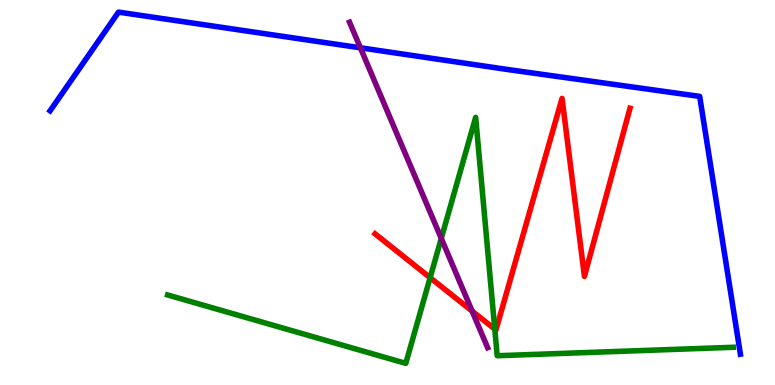[{'lines': ['blue', 'red'], 'intersections': []}, {'lines': ['green', 'red'], 'intersections': [{'x': 5.55, 'y': 2.79}, {'x': 6.38, 'y': 1.45}]}, {'lines': ['purple', 'red'], 'intersections': [{'x': 6.09, 'y': 1.92}]}, {'lines': ['blue', 'green'], 'intersections': []}, {'lines': ['blue', 'purple'], 'intersections': [{'x': 4.65, 'y': 8.76}]}, {'lines': ['green', 'purple'], 'intersections': [{'x': 5.69, 'y': 3.81}]}]